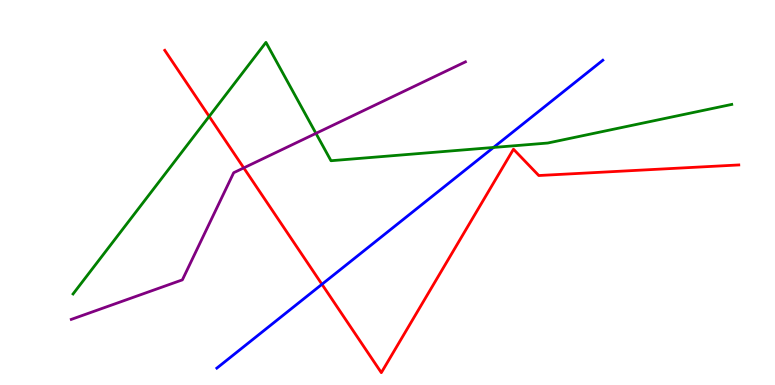[{'lines': ['blue', 'red'], 'intersections': [{'x': 4.15, 'y': 2.62}]}, {'lines': ['green', 'red'], 'intersections': [{'x': 2.7, 'y': 6.98}]}, {'lines': ['purple', 'red'], 'intersections': [{'x': 3.15, 'y': 5.64}]}, {'lines': ['blue', 'green'], 'intersections': [{'x': 6.37, 'y': 6.17}]}, {'lines': ['blue', 'purple'], 'intersections': []}, {'lines': ['green', 'purple'], 'intersections': [{'x': 4.08, 'y': 6.54}]}]